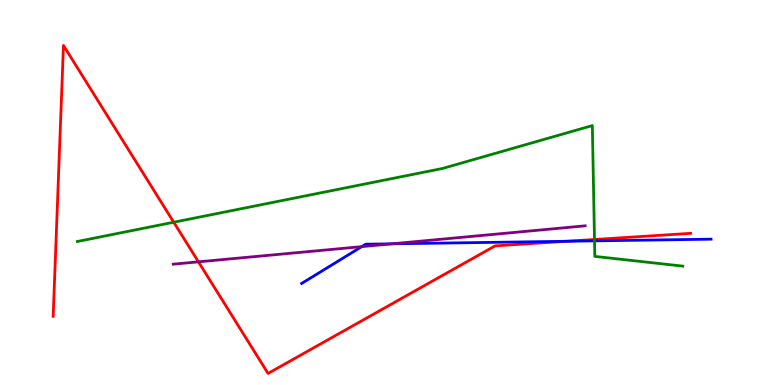[{'lines': ['blue', 'red'], 'intersections': [{'x': 7.31, 'y': 3.73}]}, {'lines': ['green', 'red'], 'intersections': [{'x': 2.24, 'y': 4.23}, {'x': 7.67, 'y': 3.78}]}, {'lines': ['purple', 'red'], 'intersections': [{'x': 2.56, 'y': 3.2}]}, {'lines': ['blue', 'green'], 'intersections': [{'x': 7.67, 'y': 3.74}]}, {'lines': ['blue', 'purple'], 'intersections': [{'x': 4.67, 'y': 3.59}, {'x': 5.06, 'y': 3.67}]}, {'lines': ['green', 'purple'], 'intersections': []}]